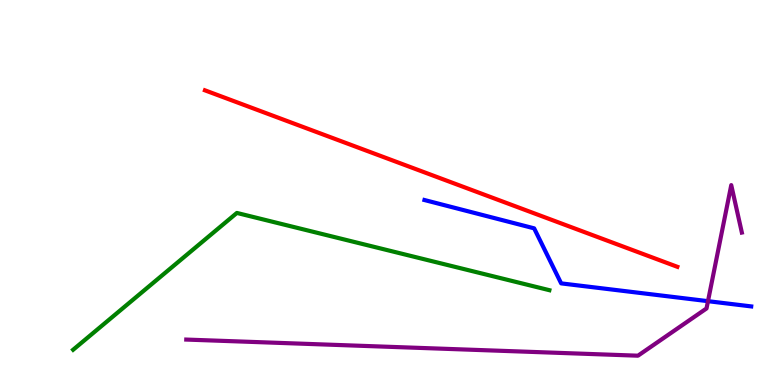[{'lines': ['blue', 'red'], 'intersections': []}, {'lines': ['green', 'red'], 'intersections': []}, {'lines': ['purple', 'red'], 'intersections': []}, {'lines': ['blue', 'green'], 'intersections': []}, {'lines': ['blue', 'purple'], 'intersections': [{'x': 9.14, 'y': 2.18}]}, {'lines': ['green', 'purple'], 'intersections': []}]